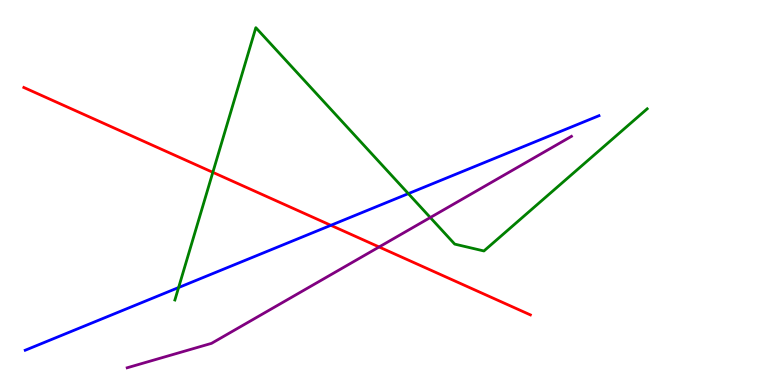[{'lines': ['blue', 'red'], 'intersections': [{'x': 4.27, 'y': 4.15}]}, {'lines': ['green', 'red'], 'intersections': [{'x': 2.75, 'y': 5.52}]}, {'lines': ['purple', 'red'], 'intersections': [{'x': 4.89, 'y': 3.59}]}, {'lines': ['blue', 'green'], 'intersections': [{'x': 2.3, 'y': 2.53}, {'x': 5.27, 'y': 4.97}]}, {'lines': ['blue', 'purple'], 'intersections': []}, {'lines': ['green', 'purple'], 'intersections': [{'x': 5.55, 'y': 4.35}]}]